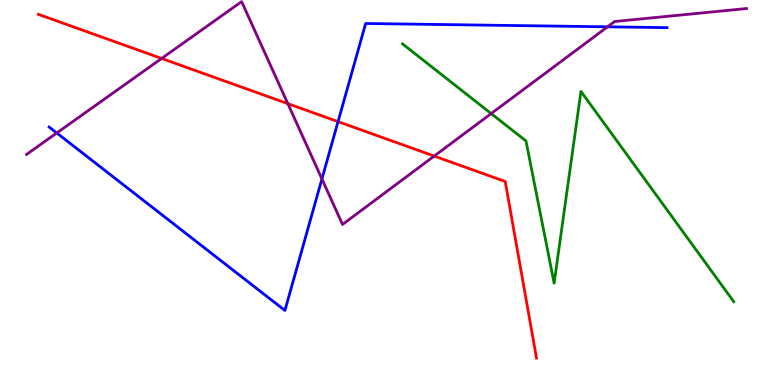[{'lines': ['blue', 'red'], 'intersections': [{'x': 4.36, 'y': 6.84}]}, {'lines': ['green', 'red'], 'intersections': []}, {'lines': ['purple', 'red'], 'intersections': [{'x': 2.09, 'y': 8.48}, {'x': 3.71, 'y': 7.31}, {'x': 5.6, 'y': 5.95}]}, {'lines': ['blue', 'green'], 'intersections': []}, {'lines': ['blue', 'purple'], 'intersections': [{'x': 0.732, 'y': 6.55}, {'x': 4.15, 'y': 5.35}, {'x': 7.84, 'y': 9.3}]}, {'lines': ['green', 'purple'], 'intersections': [{'x': 6.34, 'y': 7.05}]}]